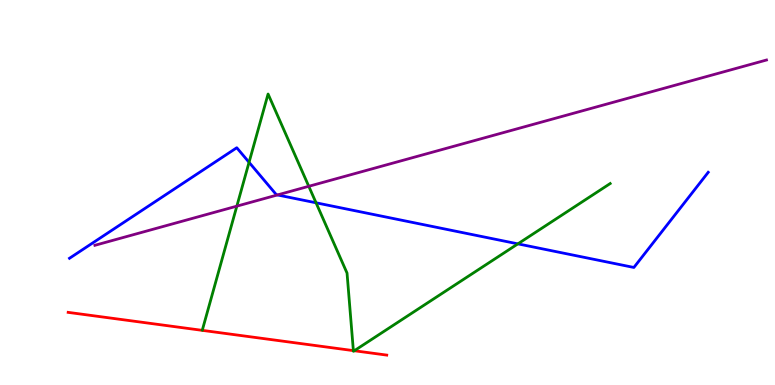[{'lines': ['blue', 'red'], 'intersections': []}, {'lines': ['green', 'red'], 'intersections': [{'x': 4.56, 'y': 0.893}, {'x': 4.57, 'y': 0.89}]}, {'lines': ['purple', 'red'], 'intersections': []}, {'lines': ['blue', 'green'], 'intersections': [{'x': 3.21, 'y': 5.78}, {'x': 4.08, 'y': 4.73}, {'x': 6.68, 'y': 3.67}]}, {'lines': ['blue', 'purple'], 'intersections': [{'x': 3.58, 'y': 4.94}]}, {'lines': ['green', 'purple'], 'intersections': [{'x': 3.06, 'y': 4.65}, {'x': 3.98, 'y': 5.16}]}]